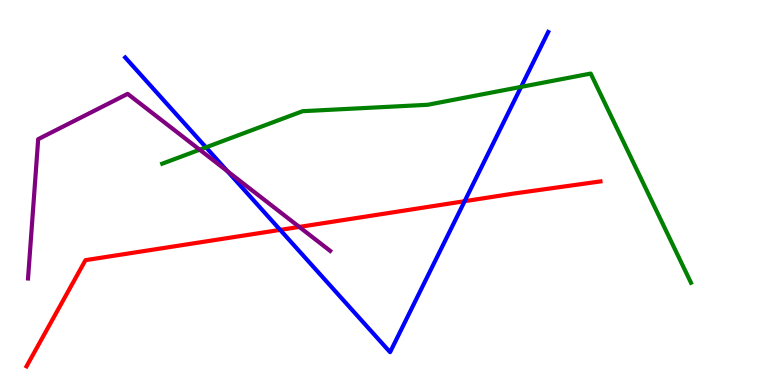[{'lines': ['blue', 'red'], 'intersections': [{'x': 3.62, 'y': 4.03}, {'x': 6.0, 'y': 4.77}]}, {'lines': ['green', 'red'], 'intersections': []}, {'lines': ['purple', 'red'], 'intersections': [{'x': 3.86, 'y': 4.11}]}, {'lines': ['blue', 'green'], 'intersections': [{'x': 2.66, 'y': 6.17}, {'x': 6.72, 'y': 7.74}]}, {'lines': ['blue', 'purple'], 'intersections': [{'x': 2.94, 'y': 5.55}]}, {'lines': ['green', 'purple'], 'intersections': [{'x': 2.58, 'y': 6.11}]}]